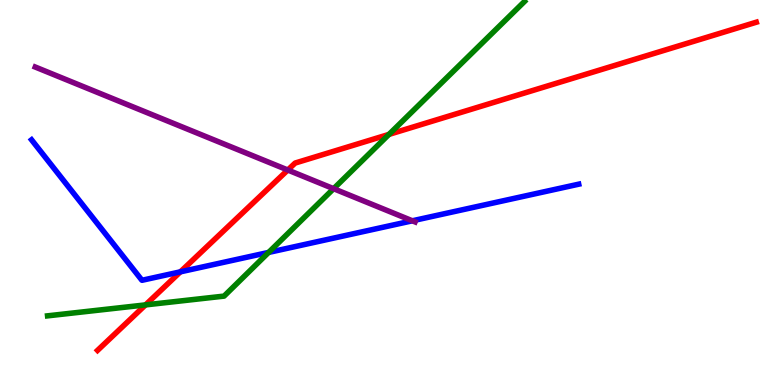[{'lines': ['blue', 'red'], 'intersections': [{'x': 2.33, 'y': 2.94}]}, {'lines': ['green', 'red'], 'intersections': [{'x': 1.88, 'y': 2.08}, {'x': 5.02, 'y': 6.51}]}, {'lines': ['purple', 'red'], 'intersections': [{'x': 3.71, 'y': 5.58}]}, {'lines': ['blue', 'green'], 'intersections': [{'x': 3.47, 'y': 3.44}]}, {'lines': ['blue', 'purple'], 'intersections': [{'x': 5.32, 'y': 4.27}]}, {'lines': ['green', 'purple'], 'intersections': [{'x': 4.3, 'y': 5.1}]}]